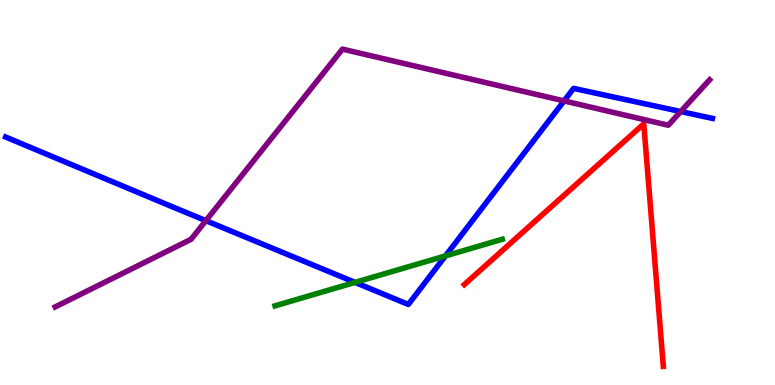[{'lines': ['blue', 'red'], 'intersections': []}, {'lines': ['green', 'red'], 'intersections': []}, {'lines': ['purple', 'red'], 'intersections': []}, {'lines': ['blue', 'green'], 'intersections': [{'x': 4.58, 'y': 2.67}, {'x': 5.75, 'y': 3.35}]}, {'lines': ['blue', 'purple'], 'intersections': [{'x': 2.66, 'y': 4.27}, {'x': 7.28, 'y': 7.38}, {'x': 8.78, 'y': 7.1}]}, {'lines': ['green', 'purple'], 'intersections': []}]